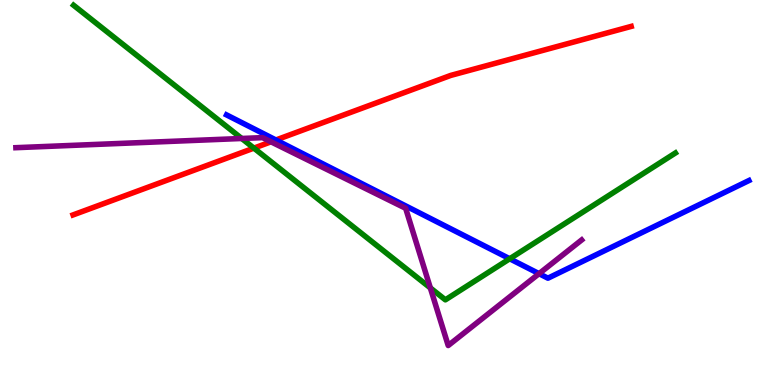[{'lines': ['blue', 'red'], 'intersections': [{'x': 3.56, 'y': 6.36}]}, {'lines': ['green', 'red'], 'intersections': [{'x': 3.28, 'y': 6.15}]}, {'lines': ['purple', 'red'], 'intersections': [{'x': 3.5, 'y': 6.32}]}, {'lines': ['blue', 'green'], 'intersections': [{'x': 6.58, 'y': 3.28}]}, {'lines': ['blue', 'purple'], 'intersections': [{'x': 6.96, 'y': 2.89}]}, {'lines': ['green', 'purple'], 'intersections': [{'x': 3.12, 'y': 6.4}, {'x': 5.55, 'y': 2.52}]}]